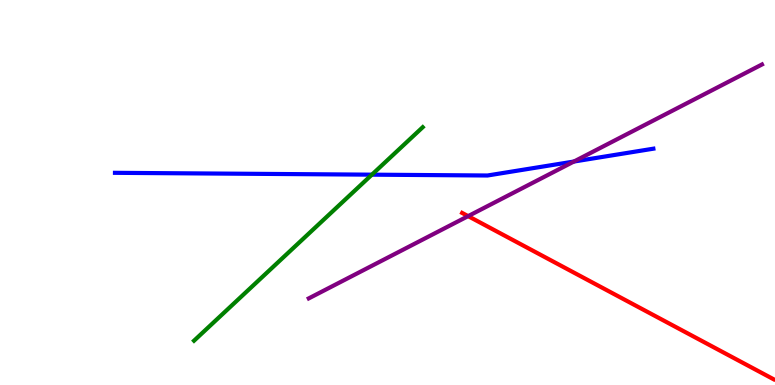[{'lines': ['blue', 'red'], 'intersections': []}, {'lines': ['green', 'red'], 'intersections': []}, {'lines': ['purple', 'red'], 'intersections': [{'x': 6.04, 'y': 4.39}]}, {'lines': ['blue', 'green'], 'intersections': [{'x': 4.8, 'y': 5.46}]}, {'lines': ['blue', 'purple'], 'intersections': [{'x': 7.41, 'y': 5.8}]}, {'lines': ['green', 'purple'], 'intersections': []}]